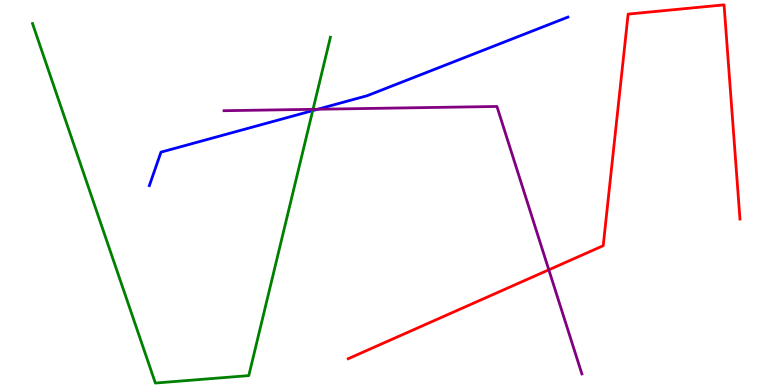[{'lines': ['blue', 'red'], 'intersections': []}, {'lines': ['green', 'red'], 'intersections': []}, {'lines': ['purple', 'red'], 'intersections': [{'x': 7.08, 'y': 2.99}]}, {'lines': ['blue', 'green'], 'intersections': [{'x': 4.03, 'y': 7.13}]}, {'lines': ['blue', 'purple'], 'intersections': [{'x': 4.1, 'y': 7.16}]}, {'lines': ['green', 'purple'], 'intersections': [{'x': 4.04, 'y': 7.16}]}]